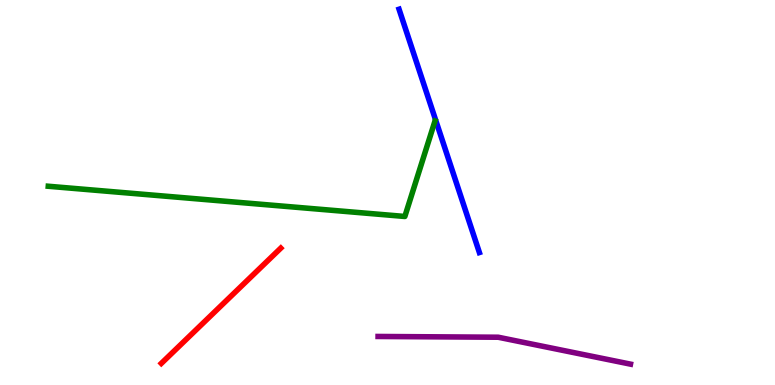[{'lines': ['blue', 'red'], 'intersections': []}, {'lines': ['green', 'red'], 'intersections': []}, {'lines': ['purple', 'red'], 'intersections': []}, {'lines': ['blue', 'green'], 'intersections': []}, {'lines': ['blue', 'purple'], 'intersections': []}, {'lines': ['green', 'purple'], 'intersections': []}]